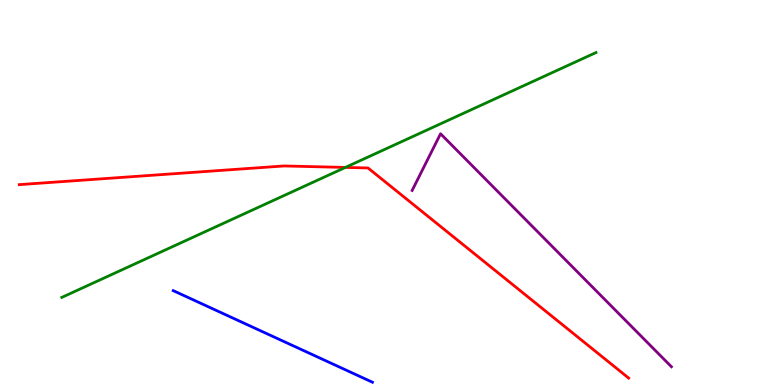[{'lines': ['blue', 'red'], 'intersections': []}, {'lines': ['green', 'red'], 'intersections': [{'x': 4.46, 'y': 5.65}]}, {'lines': ['purple', 'red'], 'intersections': []}, {'lines': ['blue', 'green'], 'intersections': []}, {'lines': ['blue', 'purple'], 'intersections': []}, {'lines': ['green', 'purple'], 'intersections': []}]